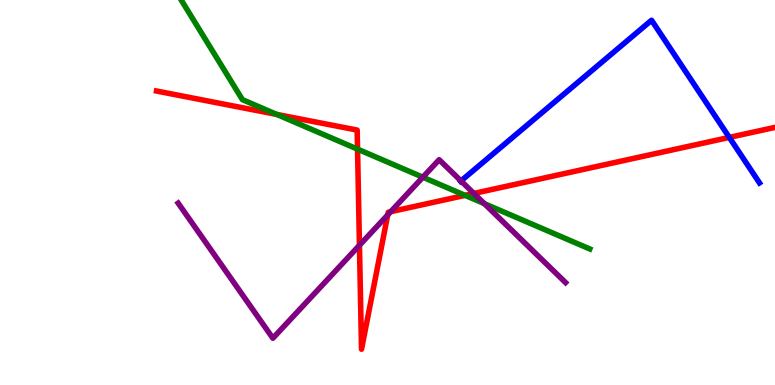[{'lines': ['blue', 'red'], 'intersections': [{'x': 9.41, 'y': 6.43}]}, {'lines': ['green', 'red'], 'intersections': [{'x': 3.57, 'y': 7.03}, {'x': 4.61, 'y': 6.13}, {'x': 6.0, 'y': 4.93}]}, {'lines': ['purple', 'red'], 'intersections': [{'x': 4.64, 'y': 3.63}, {'x': 5.0, 'y': 4.42}, {'x': 5.04, 'y': 4.5}, {'x': 6.11, 'y': 4.98}]}, {'lines': ['blue', 'green'], 'intersections': []}, {'lines': ['blue', 'purple'], 'intersections': [{'x': 5.95, 'y': 5.3}]}, {'lines': ['green', 'purple'], 'intersections': [{'x': 5.46, 'y': 5.4}, {'x': 6.25, 'y': 4.71}]}]